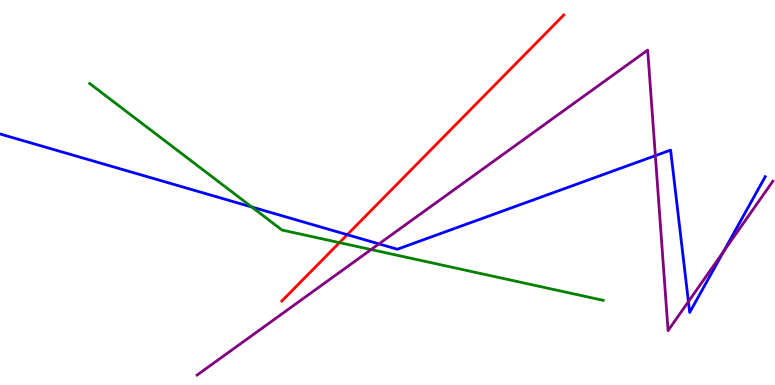[{'lines': ['blue', 'red'], 'intersections': [{'x': 4.48, 'y': 3.9}]}, {'lines': ['green', 'red'], 'intersections': [{'x': 4.38, 'y': 3.7}]}, {'lines': ['purple', 'red'], 'intersections': []}, {'lines': ['blue', 'green'], 'intersections': [{'x': 3.25, 'y': 4.62}]}, {'lines': ['blue', 'purple'], 'intersections': [{'x': 4.89, 'y': 3.66}, {'x': 8.46, 'y': 5.96}, {'x': 8.88, 'y': 2.17}, {'x': 9.34, 'y': 3.47}]}, {'lines': ['green', 'purple'], 'intersections': [{'x': 4.79, 'y': 3.52}]}]